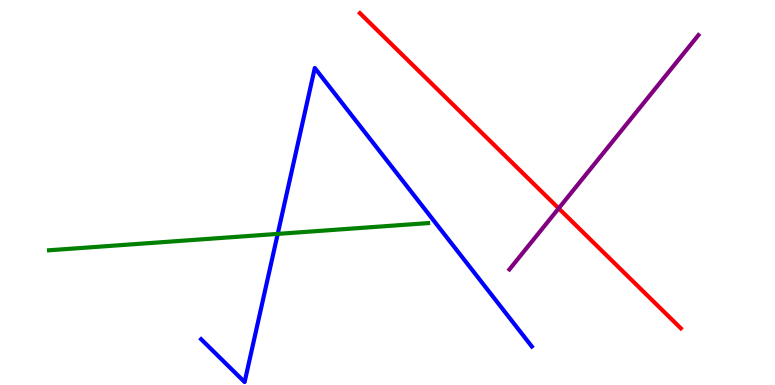[{'lines': ['blue', 'red'], 'intersections': []}, {'lines': ['green', 'red'], 'intersections': []}, {'lines': ['purple', 'red'], 'intersections': [{'x': 7.21, 'y': 4.59}]}, {'lines': ['blue', 'green'], 'intersections': [{'x': 3.58, 'y': 3.92}]}, {'lines': ['blue', 'purple'], 'intersections': []}, {'lines': ['green', 'purple'], 'intersections': []}]